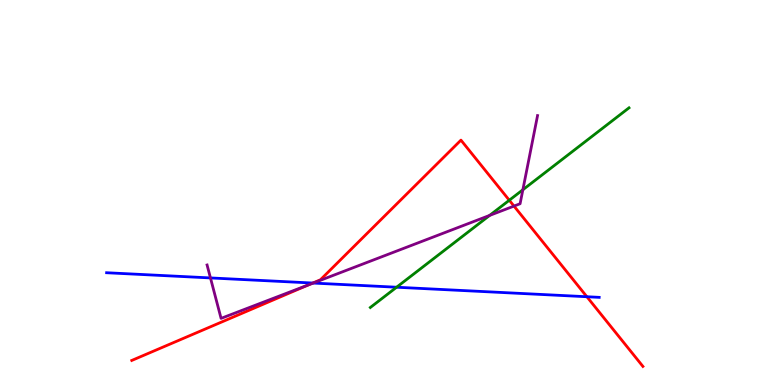[{'lines': ['blue', 'red'], 'intersections': [{'x': 4.04, 'y': 2.65}, {'x': 7.57, 'y': 2.29}]}, {'lines': ['green', 'red'], 'intersections': [{'x': 6.57, 'y': 4.8}]}, {'lines': ['purple', 'red'], 'intersections': [{'x': 3.99, 'y': 2.6}, {'x': 6.63, 'y': 4.65}]}, {'lines': ['blue', 'green'], 'intersections': [{'x': 5.12, 'y': 2.54}]}, {'lines': ['blue', 'purple'], 'intersections': [{'x': 2.72, 'y': 2.78}, {'x': 4.04, 'y': 2.65}]}, {'lines': ['green', 'purple'], 'intersections': [{'x': 6.32, 'y': 4.4}, {'x': 6.75, 'y': 5.07}]}]